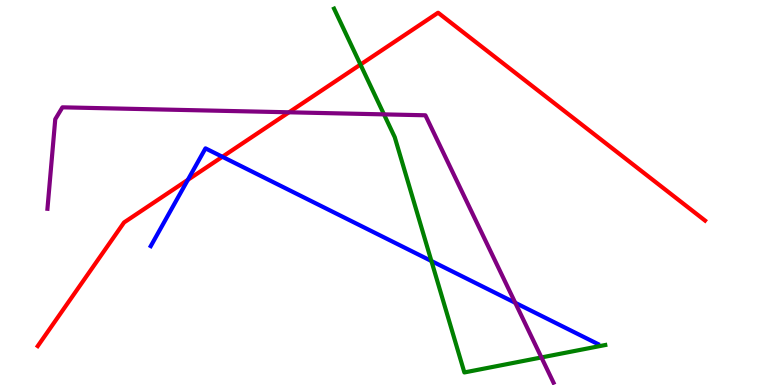[{'lines': ['blue', 'red'], 'intersections': [{'x': 2.42, 'y': 5.33}, {'x': 2.87, 'y': 5.93}]}, {'lines': ['green', 'red'], 'intersections': [{'x': 4.65, 'y': 8.32}]}, {'lines': ['purple', 'red'], 'intersections': [{'x': 3.73, 'y': 7.08}]}, {'lines': ['blue', 'green'], 'intersections': [{'x': 5.57, 'y': 3.22}]}, {'lines': ['blue', 'purple'], 'intersections': [{'x': 6.65, 'y': 2.14}]}, {'lines': ['green', 'purple'], 'intersections': [{'x': 4.95, 'y': 7.03}, {'x': 6.99, 'y': 0.716}]}]